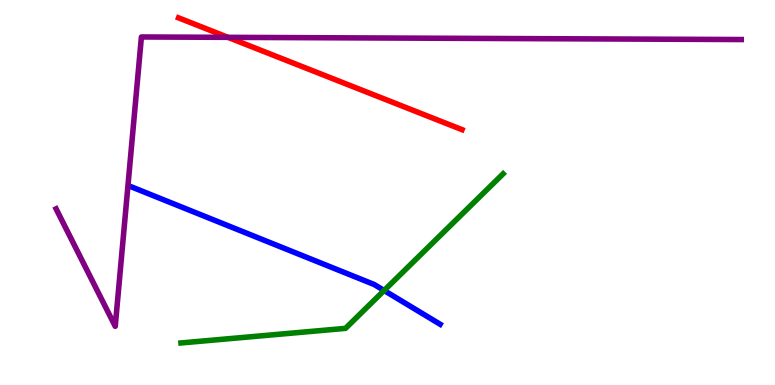[{'lines': ['blue', 'red'], 'intersections': []}, {'lines': ['green', 'red'], 'intersections': []}, {'lines': ['purple', 'red'], 'intersections': [{'x': 2.94, 'y': 9.03}]}, {'lines': ['blue', 'green'], 'intersections': [{'x': 4.96, 'y': 2.45}]}, {'lines': ['blue', 'purple'], 'intersections': []}, {'lines': ['green', 'purple'], 'intersections': []}]